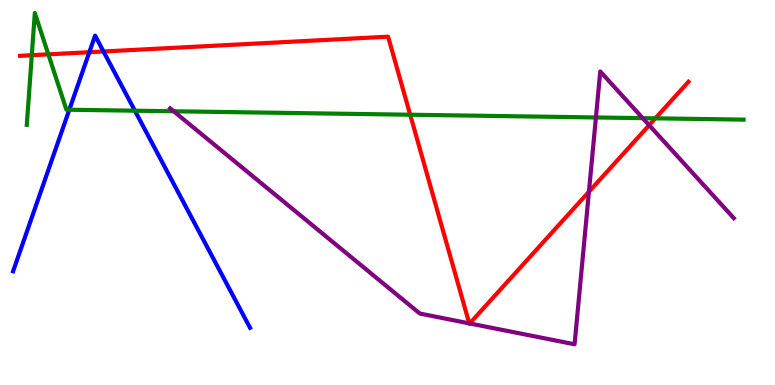[{'lines': ['blue', 'red'], 'intersections': [{'x': 1.15, 'y': 8.64}, {'x': 1.34, 'y': 8.66}]}, {'lines': ['green', 'red'], 'intersections': [{'x': 0.41, 'y': 8.57}, {'x': 0.624, 'y': 8.59}, {'x': 5.29, 'y': 7.02}, {'x': 8.46, 'y': 6.93}]}, {'lines': ['purple', 'red'], 'intersections': [{'x': 6.05, 'y': 1.6}, {'x': 6.06, 'y': 1.6}, {'x': 7.6, 'y': 5.02}, {'x': 8.38, 'y': 6.75}]}, {'lines': ['blue', 'green'], 'intersections': [{'x': 0.894, 'y': 7.15}, {'x': 1.74, 'y': 7.12}]}, {'lines': ['blue', 'purple'], 'intersections': []}, {'lines': ['green', 'purple'], 'intersections': [{'x': 2.24, 'y': 7.11}, {'x': 7.69, 'y': 6.95}, {'x': 8.29, 'y': 6.93}]}]